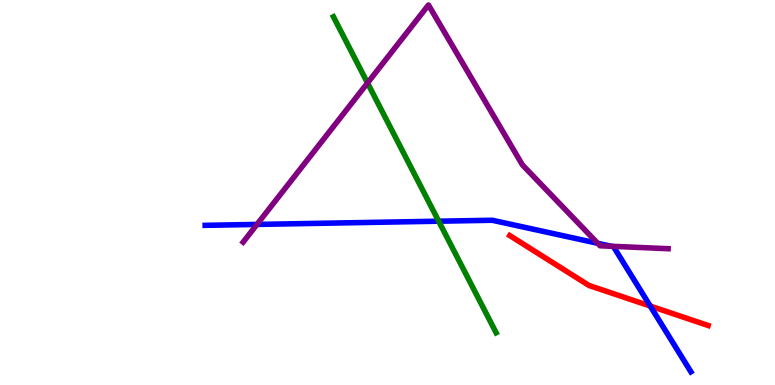[{'lines': ['blue', 'red'], 'intersections': [{'x': 8.39, 'y': 2.05}]}, {'lines': ['green', 'red'], 'intersections': []}, {'lines': ['purple', 'red'], 'intersections': []}, {'lines': ['blue', 'green'], 'intersections': [{'x': 5.66, 'y': 4.25}]}, {'lines': ['blue', 'purple'], 'intersections': [{'x': 3.32, 'y': 4.17}, {'x': 7.71, 'y': 3.68}, {'x': 7.89, 'y': 3.6}]}, {'lines': ['green', 'purple'], 'intersections': [{'x': 4.74, 'y': 7.84}]}]